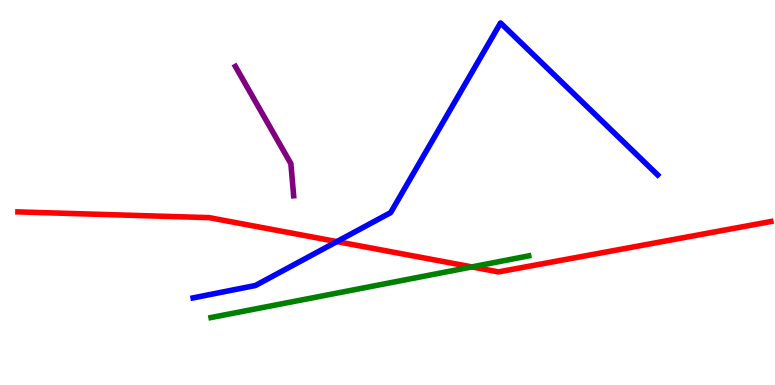[{'lines': ['blue', 'red'], 'intersections': [{'x': 4.35, 'y': 3.72}]}, {'lines': ['green', 'red'], 'intersections': [{'x': 6.09, 'y': 3.07}]}, {'lines': ['purple', 'red'], 'intersections': []}, {'lines': ['blue', 'green'], 'intersections': []}, {'lines': ['blue', 'purple'], 'intersections': []}, {'lines': ['green', 'purple'], 'intersections': []}]